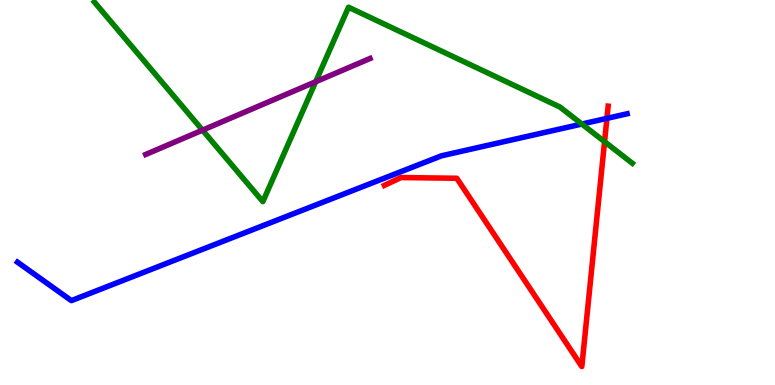[{'lines': ['blue', 'red'], 'intersections': [{'x': 7.83, 'y': 6.93}]}, {'lines': ['green', 'red'], 'intersections': [{'x': 7.8, 'y': 6.32}]}, {'lines': ['purple', 'red'], 'intersections': []}, {'lines': ['blue', 'green'], 'intersections': [{'x': 7.51, 'y': 6.78}]}, {'lines': ['blue', 'purple'], 'intersections': []}, {'lines': ['green', 'purple'], 'intersections': [{'x': 2.61, 'y': 6.62}, {'x': 4.07, 'y': 7.88}]}]